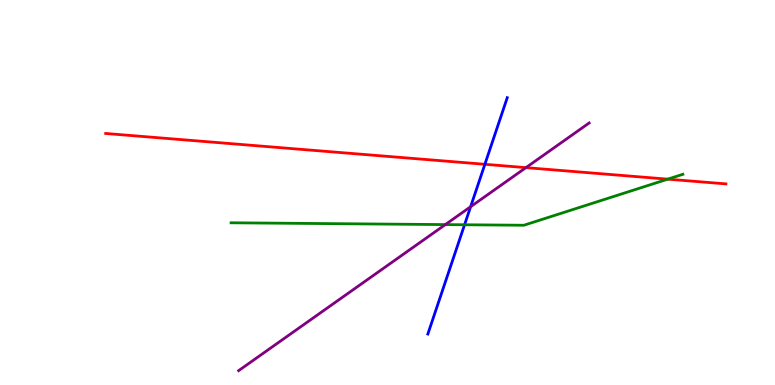[{'lines': ['blue', 'red'], 'intersections': [{'x': 6.26, 'y': 5.73}]}, {'lines': ['green', 'red'], 'intersections': [{'x': 8.62, 'y': 5.35}]}, {'lines': ['purple', 'red'], 'intersections': [{'x': 6.79, 'y': 5.65}]}, {'lines': ['blue', 'green'], 'intersections': [{'x': 5.99, 'y': 4.16}]}, {'lines': ['blue', 'purple'], 'intersections': [{'x': 6.07, 'y': 4.63}]}, {'lines': ['green', 'purple'], 'intersections': [{'x': 5.75, 'y': 4.17}]}]